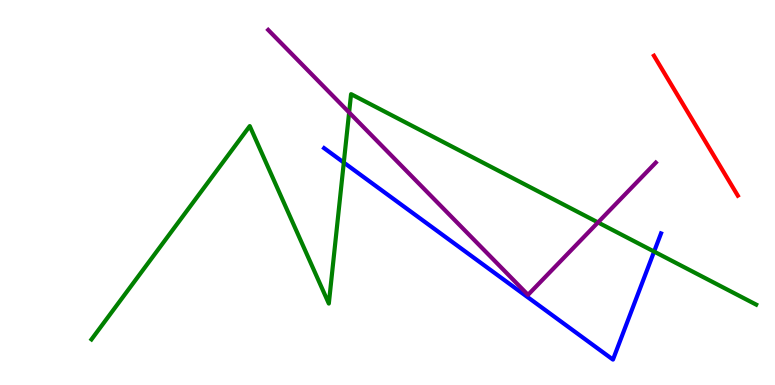[{'lines': ['blue', 'red'], 'intersections': []}, {'lines': ['green', 'red'], 'intersections': []}, {'lines': ['purple', 'red'], 'intersections': []}, {'lines': ['blue', 'green'], 'intersections': [{'x': 4.44, 'y': 5.78}, {'x': 8.44, 'y': 3.47}]}, {'lines': ['blue', 'purple'], 'intersections': []}, {'lines': ['green', 'purple'], 'intersections': [{'x': 4.5, 'y': 7.08}, {'x': 7.72, 'y': 4.22}]}]